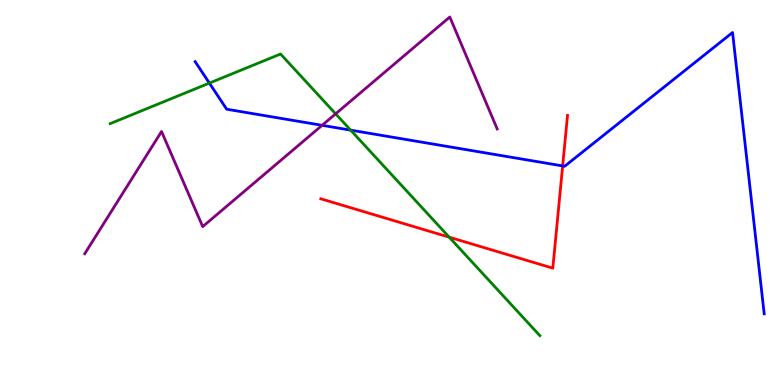[{'lines': ['blue', 'red'], 'intersections': [{'x': 7.26, 'y': 5.69}]}, {'lines': ['green', 'red'], 'intersections': [{'x': 5.8, 'y': 3.84}]}, {'lines': ['purple', 'red'], 'intersections': []}, {'lines': ['blue', 'green'], 'intersections': [{'x': 2.7, 'y': 7.84}, {'x': 4.52, 'y': 6.62}]}, {'lines': ['blue', 'purple'], 'intersections': [{'x': 4.16, 'y': 6.74}]}, {'lines': ['green', 'purple'], 'intersections': [{'x': 4.33, 'y': 7.04}]}]